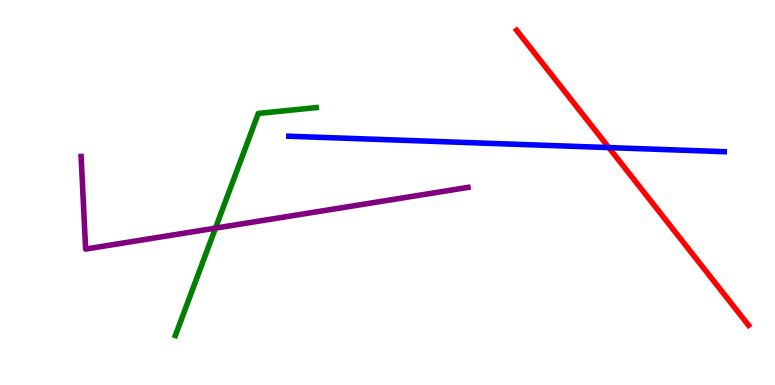[{'lines': ['blue', 'red'], 'intersections': [{'x': 7.86, 'y': 6.17}]}, {'lines': ['green', 'red'], 'intersections': []}, {'lines': ['purple', 'red'], 'intersections': []}, {'lines': ['blue', 'green'], 'intersections': []}, {'lines': ['blue', 'purple'], 'intersections': []}, {'lines': ['green', 'purple'], 'intersections': [{'x': 2.78, 'y': 4.07}]}]